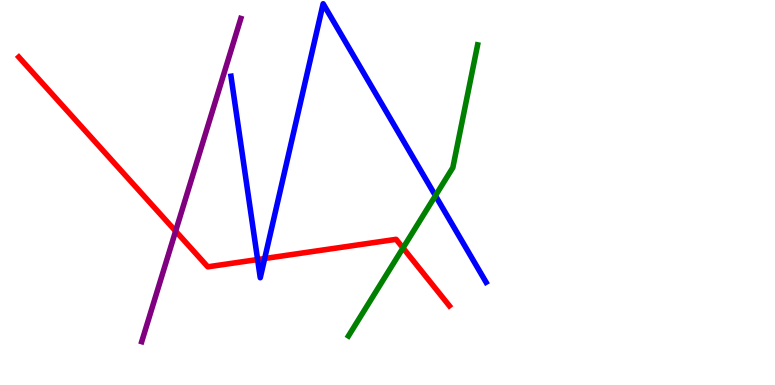[{'lines': ['blue', 'red'], 'intersections': [{'x': 3.32, 'y': 3.26}, {'x': 3.42, 'y': 3.29}]}, {'lines': ['green', 'red'], 'intersections': [{'x': 5.2, 'y': 3.56}]}, {'lines': ['purple', 'red'], 'intersections': [{'x': 2.27, 'y': 4.0}]}, {'lines': ['blue', 'green'], 'intersections': [{'x': 5.62, 'y': 4.92}]}, {'lines': ['blue', 'purple'], 'intersections': []}, {'lines': ['green', 'purple'], 'intersections': []}]